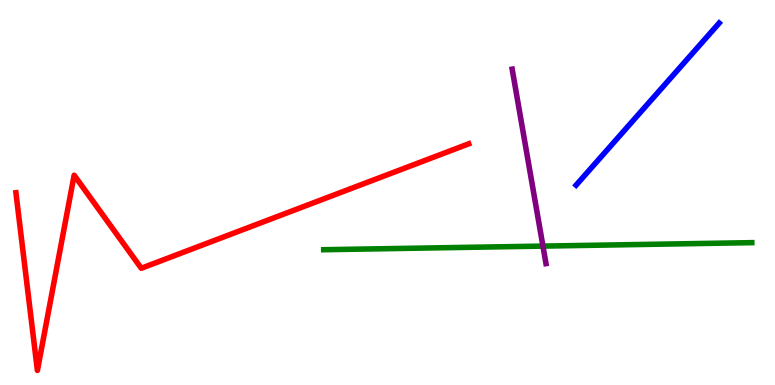[{'lines': ['blue', 'red'], 'intersections': []}, {'lines': ['green', 'red'], 'intersections': []}, {'lines': ['purple', 'red'], 'intersections': []}, {'lines': ['blue', 'green'], 'intersections': []}, {'lines': ['blue', 'purple'], 'intersections': []}, {'lines': ['green', 'purple'], 'intersections': [{'x': 7.01, 'y': 3.61}]}]